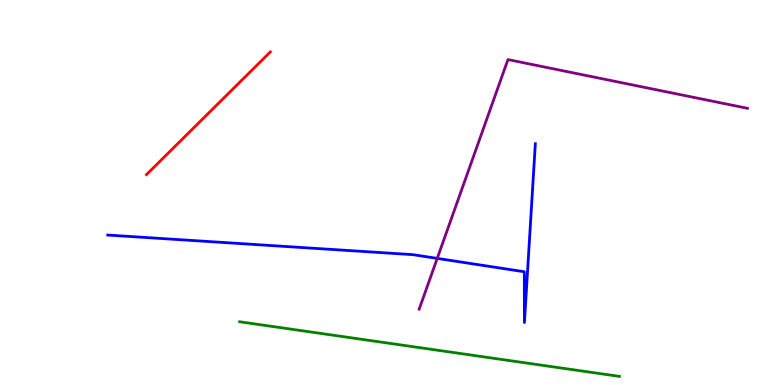[{'lines': ['blue', 'red'], 'intersections': []}, {'lines': ['green', 'red'], 'intersections': []}, {'lines': ['purple', 'red'], 'intersections': []}, {'lines': ['blue', 'green'], 'intersections': []}, {'lines': ['blue', 'purple'], 'intersections': [{'x': 5.64, 'y': 3.29}]}, {'lines': ['green', 'purple'], 'intersections': []}]